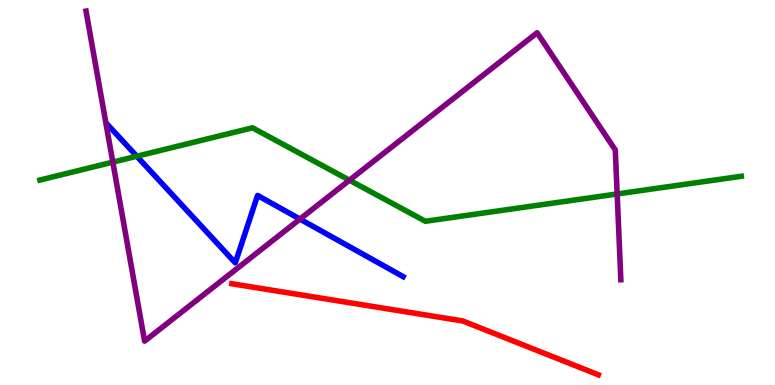[{'lines': ['blue', 'red'], 'intersections': []}, {'lines': ['green', 'red'], 'intersections': []}, {'lines': ['purple', 'red'], 'intersections': []}, {'lines': ['blue', 'green'], 'intersections': [{'x': 1.77, 'y': 5.94}]}, {'lines': ['blue', 'purple'], 'intersections': [{'x': 3.87, 'y': 4.31}]}, {'lines': ['green', 'purple'], 'intersections': [{'x': 1.46, 'y': 5.79}, {'x': 4.51, 'y': 5.32}, {'x': 7.96, 'y': 4.96}]}]